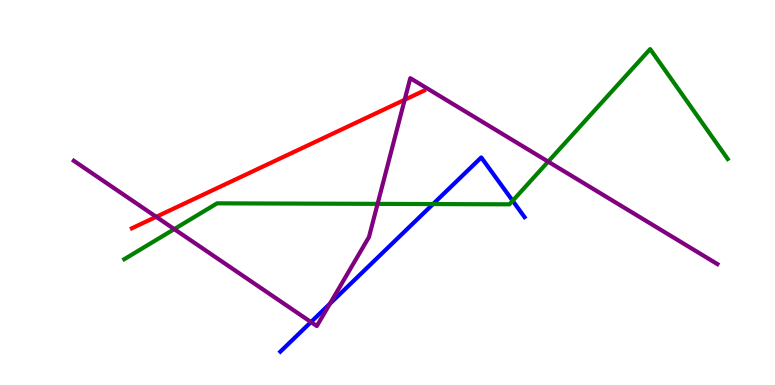[{'lines': ['blue', 'red'], 'intersections': []}, {'lines': ['green', 'red'], 'intersections': []}, {'lines': ['purple', 'red'], 'intersections': [{'x': 2.02, 'y': 4.37}, {'x': 5.22, 'y': 7.41}]}, {'lines': ['blue', 'green'], 'intersections': [{'x': 5.59, 'y': 4.7}, {'x': 6.62, 'y': 4.79}]}, {'lines': ['blue', 'purple'], 'intersections': [{'x': 4.01, 'y': 1.63}, {'x': 4.26, 'y': 2.11}]}, {'lines': ['green', 'purple'], 'intersections': [{'x': 2.25, 'y': 4.05}, {'x': 4.87, 'y': 4.7}, {'x': 7.07, 'y': 5.8}]}]